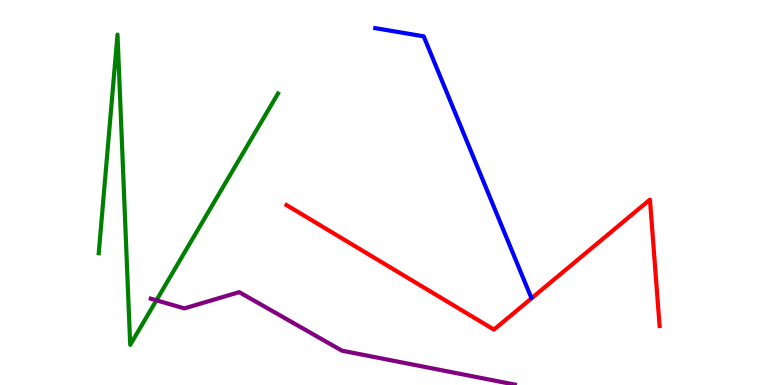[{'lines': ['blue', 'red'], 'intersections': []}, {'lines': ['green', 'red'], 'intersections': []}, {'lines': ['purple', 'red'], 'intersections': []}, {'lines': ['blue', 'green'], 'intersections': []}, {'lines': ['blue', 'purple'], 'intersections': []}, {'lines': ['green', 'purple'], 'intersections': [{'x': 2.02, 'y': 2.2}]}]